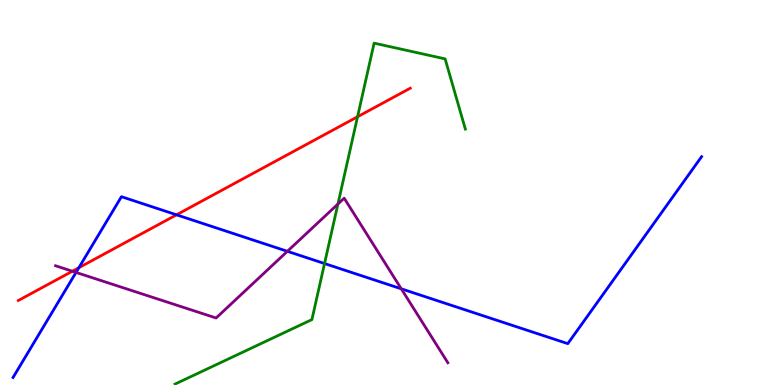[{'lines': ['blue', 'red'], 'intersections': [{'x': 1.02, 'y': 3.05}, {'x': 2.28, 'y': 4.42}]}, {'lines': ['green', 'red'], 'intersections': [{'x': 4.61, 'y': 6.97}]}, {'lines': ['purple', 'red'], 'intersections': [{'x': 0.934, 'y': 2.96}]}, {'lines': ['blue', 'green'], 'intersections': [{'x': 4.19, 'y': 3.15}]}, {'lines': ['blue', 'purple'], 'intersections': [{'x': 0.981, 'y': 2.92}, {'x': 3.71, 'y': 3.47}, {'x': 5.18, 'y': 2.5}]}, {'lines': ['green', 'purple'], 'intersections': [{'x': 4.36, 'y': 4.7}]}]